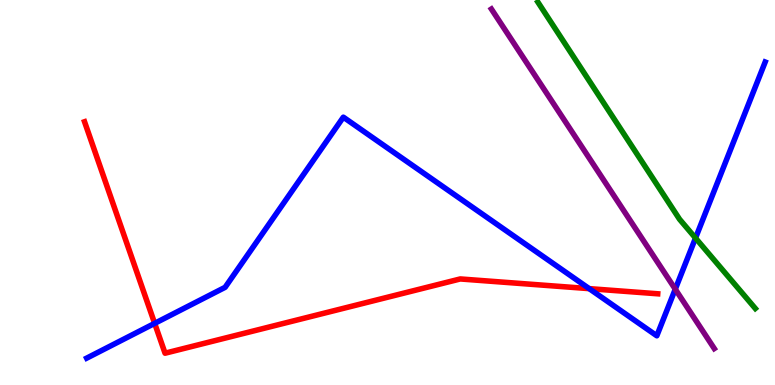[{'lines': ['blue', 'red'], 'intersections': [{'x': 2.0, 'y': 1.6}, {'x': 7.6, 'y': 2.5}]}, {'lines': ['green', 'red'], 'intersections': []}, {'lines': ['purple', 'red'], 'intersections': []}, {'lines': ['blue', 'green'], 'intersections': [{'x': 8.97, 'y': 3.82}]}, {'lines': ['blue', 'purple'], 'intersections': [{'x': 8.71, 'y': 2.49}]}, {'lines': ['green', 'purple'], 'intersections': []}]